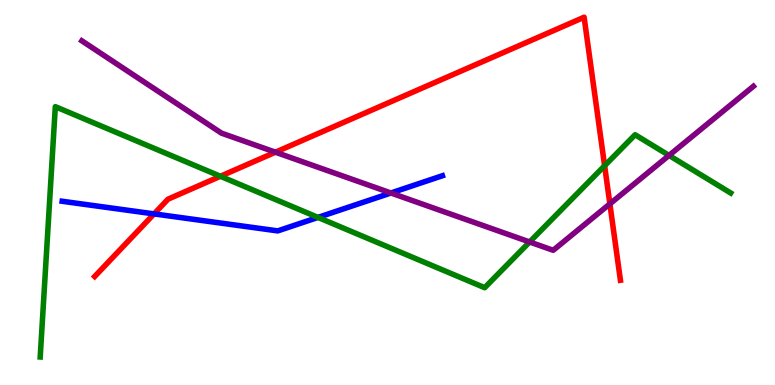[{'lines': ['blue', 'red'], 'intersections': [{'x': 1.99, 'y': 4.44}]}, {'lines': ['green', 'red'], 'intersections': [{'x': 2.84, 'y': 5.42}, {'x': 7.8, 'y': 5.69}]}, {'lines': ['purple', 'red'], 'intersections': [{'x': 3.55, 'y': 6.05}, {'x': 7.87, 'y': 4.7}]}, {'lines': ['blue', 'green'], 'intersections': [{'x': 4.1, 'y': 4.35}]}, {'lines': ['blue', 'purple'], 'intersections': [{'x': 5.04, 'y': 4.99}]}, {'lines': ['green', 'purple'], 'intersections': [{'x': 6.83, 'y': 3.71}, {'x': 8.63, 'y': 5.96}]}]